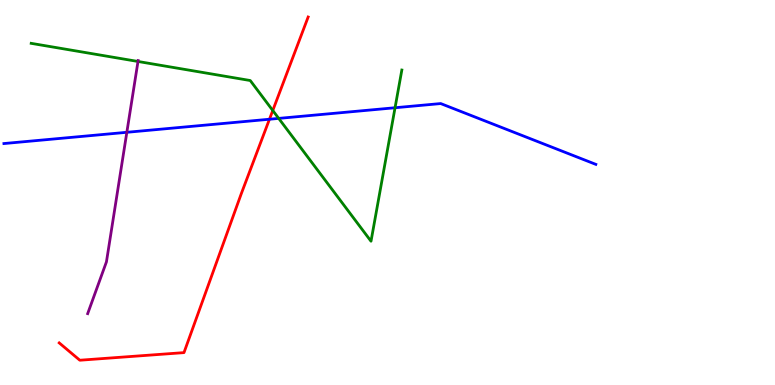[{'lines': ['blue', 'red'], 'intersections': [{'x': 3.48, 'y': 6.9}]}, {'lines': ['green', 'red'], 'intersections': [{'x': 3.52, 'y': 7.13}]}, {'lines': ['purple', 'red'], 'intersections': []}, {'lines': ['blue', 'green'], 'intersections': [{'x': 3.6, 'y': 6.92}, {'x': 5.1, 'y': 7.2}]}, {'lines': ['blue', 'purple'], 'intersections': [{'x': 1.64, 'y': 6.56}]}, {'lines': ['green', 'purple'], 'intersections': [{'x': 1.78, 'y': 8.4}]}]